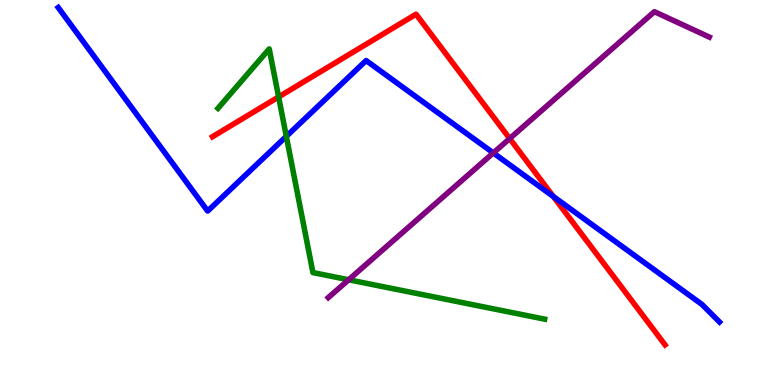[{'lines': ['blue', 'red'], 'intersections': [{'x': 7.14, 'y': 4.9}]}, {'lines': ['green', 'red'], 'intersections': [{'x': 3.59, 'y': 7.48}]}, {'lines': ['purple', 'red'], 'intersections': [{'x': 6.58, 'y': 6.4}]}, {'lines': ['blue', 'green'], 'intersections': [{'x': 3.69, 'y': 6.46}]}, {'lines': ['blue', 'purple'], 'intersections': [{'x': 6.37, 'y': 6.03}]}, {'lines': ['green', 'purple'], 'intersections': [{'x': 4.5, 'y': 2.73}]}]